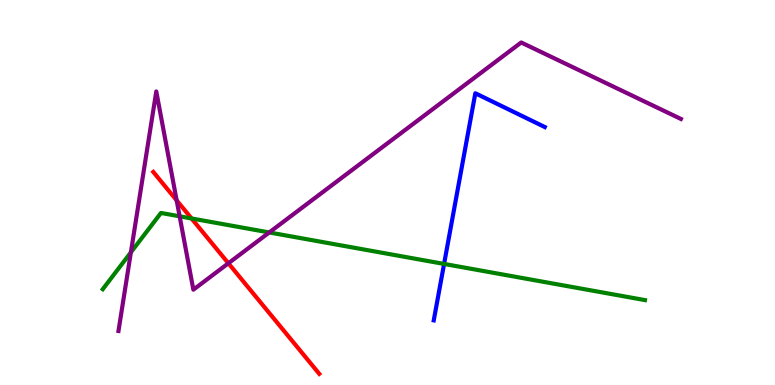[{'lines': ['blue', 'red'], 'intersections': []}, {'lines': ['green', 'red'], 'intersections': [{'x': 2.47, 'y': 4.33}]}, {'lines': ['purple', 'red'], 'intersections': [{'x': 2.28, 'y': 4.8}, {'x': 2.95, 'y': 3.16}]}, {'lines': ['blue', 'green'], 'intersections': [{'x': 5.73, 'y': 3.14}]}, {'lines': ['blue', 'purple'], 'intersections': []}, {'lines': ['green', 'purple'], 'intersections': [{'x': 1.69, 'y': 3.45}, {'x': 2.32, 'y': 4.38}, {'x': 3.47, 'y': 3.96}]}]